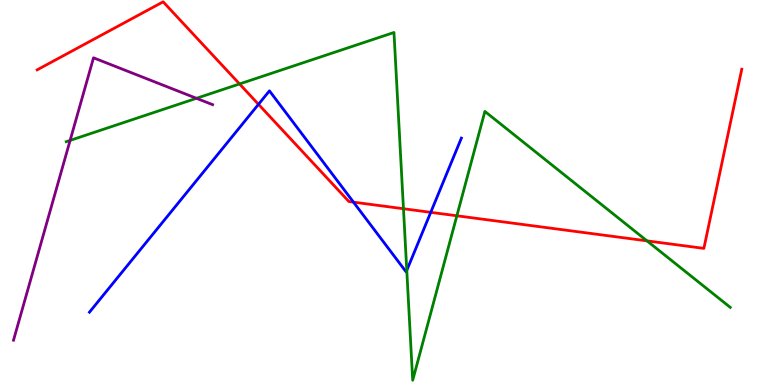[{'lines': ['blue', 'red'], 'intersections': [{'x': 3.34, 'y': 7.29}, {'x': 4.56, 'y': 4.75}, {'x': 5.56, 'y': 4.48}]}, {'lines': ['green', 'red'], 'intersections': [{'x': 3.09, 'y': 7.82}, {'x': 5.21, 'y': 4.58}, {'x': 5.9, 'y': 4.4}, {'x': 8.35, 'y': 3.74}]}, {'lines': ['purple', 'red'], 'intersections': []}, {'lines': ['blue', 'green'], 'intersections': [{'x': 5.25, 'y': 2.98}]}, {'lines': ['blue', 'purple'], 'intersections': []}, {'lines': ['green', 'purple'], 'intersections': [{'x': 0.905, 'y': 6.35}, {'x': 2.53, 'y': 7.45}]}]